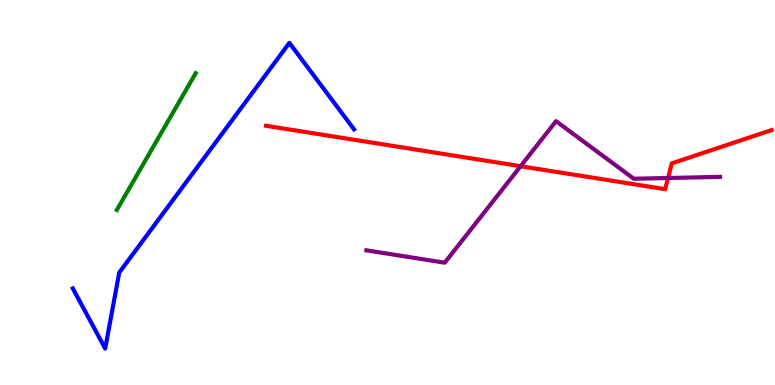[{'lines': ['blue', 'red'], 'intersections': []}, {'lines': ['green', 'red'], 'intersections': []}, {'lines': ['purple', 'red'], 'intersections': [{'x': 6.72, 'y': 5.68}, {'x': 8.62, 'y': 5.38}]}, {'lines': ['blue', 'green'], 'intersections': []}, {'lines': ['blue', 'purple'], 'intersections': []}, {'lines': ['green', 'purple'], 'intersections': []}]